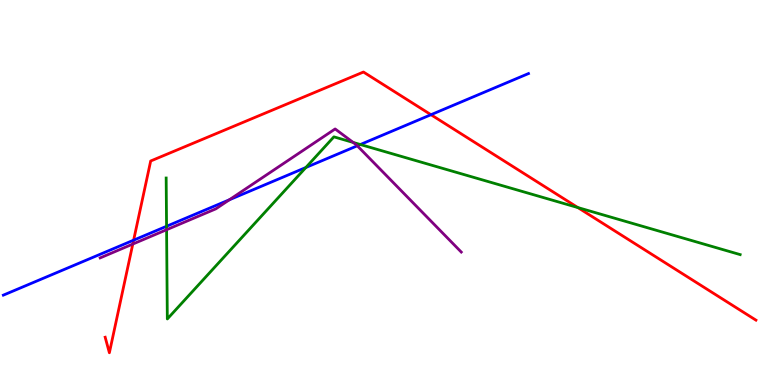[{'lines': ['blue', 'red'], 'intersections': [{'x': 1.72, 'y': 3.76}, {'x': 5.56, 'y': 7.02}]}, {'lines': ['green', 'red'], 'intersections': [{'x': 7.46, 'y': 4.61}]}, {'lines': ['purple', 'red'], 'intersections': [{'x': 1.71, 'y': 3.66}]}, {'lines': ['blue', 'green'], 'intersections': [{'x': 2.15, 'y': 4.12}, {'x': 3.95, 'y': 5.65}, {'x': 4.65, 'y': 6.25}]}, {'lines': ['blue', 'purple'], 'intersections': [{'x': 2.96, 'y': 4.81}, {'x': 4.61, 'y': 6.21}]}, {'lines': ['green', 'purple'], 'intersections': [{'x': 2.15, 'y': 4.03}, {'x': 4.56, 'y': 6.3}]}]